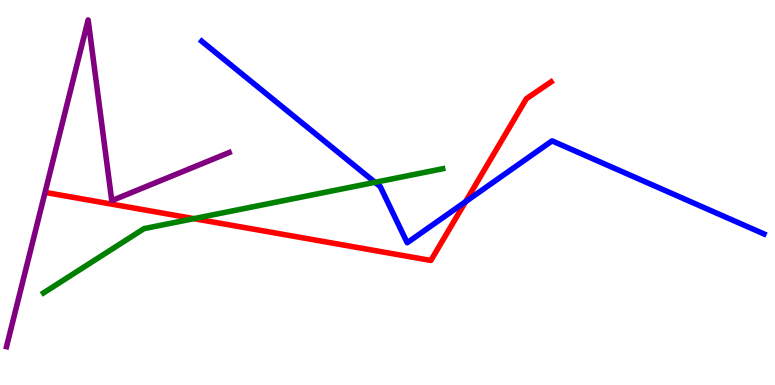[{'lines': ['blue', 'red'], 'intersections': [{'x': 6.01, 'y': 4.76}]}, {'lines': ['green', 'red'], 'intersections': [{'x': 2.5, 'y': 4.32}]}, {'lines': ['purple', 'red'], 'intersections': []}, {'lines': ['blue', 'green'], 'intersections': [{'x': 4.84, 'y': 5.26}]}, {'lines': ['blue', 'purple'], 'intersections': []}, {'lines': ['green', 'purple'], 'intersections': []}]